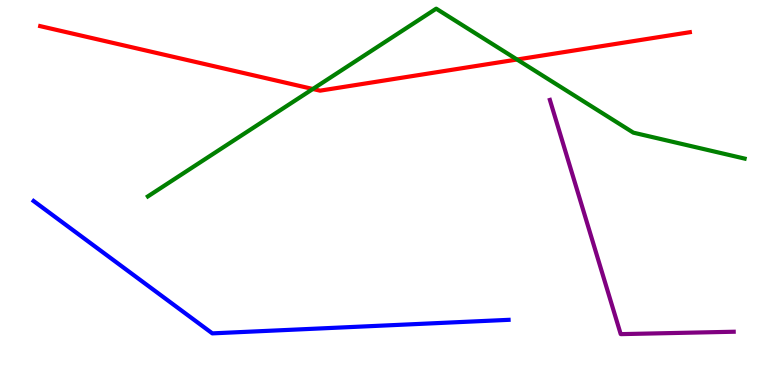[{'lines': ['blue', 'red'], 'intersections': []}, {'lines': ['green', 'red'], 'intersections': [{'x': 4.04, 'y': 7.69}, {'x': 6.67, 'y': 8.45}]}, {'lines': ['purple', 'red'], 'intersections': []}, {'lines': ['blue', 'green'], 'intersections': []}, {'lines': ['blue', 'purple'], 'intersections': []}, {'lines': ['green', 'purple'], 'intersections': []}]